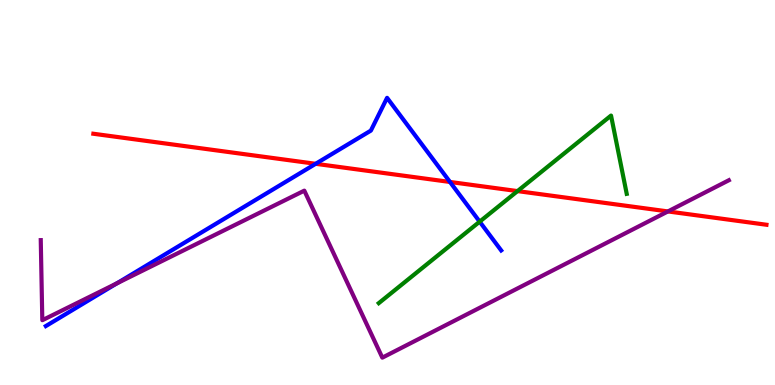[{'lines': ['blue', 'red'], 'intersections': [{'x': 4.07, 'y': 5.75}, {'x': 5.81, 'y': 5.27}]}, {'lines': ['green', 'red'], 'intersections': [{'x': 6.68, 'y': 5.04}]}, {'lines': ['purple', 'red'], 'intersections': [{'x': 8.62, 'y': 4.51}]}, {'lines': ['blue', 'green'], 'intersections': [{'x': 6.19, 'y': 4.24}]}, {'lines': ['blue', 'purple'], 'intersections': [{'x': 1.51, 'y': 2.64}]}, {'lines': ['green', 'purple'], 'intersections': []}]